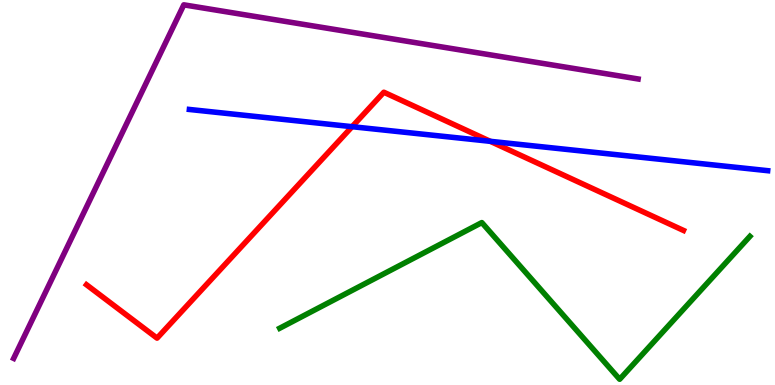[{'lines': ['blue', 'red'], 'intersections': [{'x': 4.54, 'y': 6.71}, {'x': 6.33, 'y': 6.33}]}, {'lines': ['green', 'red'], 'intersections': []}, {'lines': ['purple', 'red'], 'intersections': []}, {'lines': ['blue', 'green'], 'intersections': []}, {'lines': ['blue', 'purple'], 'intersections': []}, {'lines': ['green', 'purple'], 'intersections': []}]